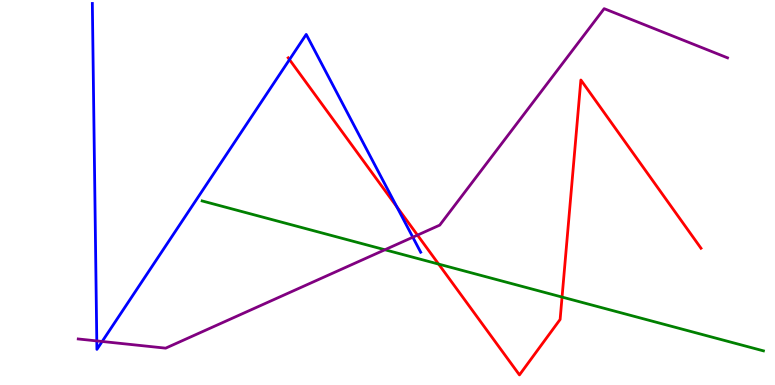[{'lines': ['blue', 'red'], 'intersections': [{'x': 3.74, 'y': 8.45}, {'x': 5.12, 'y': 4.63}]}, {'lines': ['green', 'red'], 'intersections': [{'x': 5.66, 'y': 3.14}, {'x': 7.25, 'y': 2.28}]}, {'lines': ['purple', 'red'], 'intersections': [{'x': 5.39, 'y': 3.89}]}, {'lines': ['blue', 'green'], 'intersections': []}, {'lines': ['blue', 'purple'], 'intersections': [{'x': 1.25, 'y': 1.15}, {'x': 1.32, 'y': 1.13}, {'x': 5.33, 'y': 3.84}]}, {'lines': ['green', 'purple'], 'intersections': [{'x': 4.97, 'y': 3.51}]}]